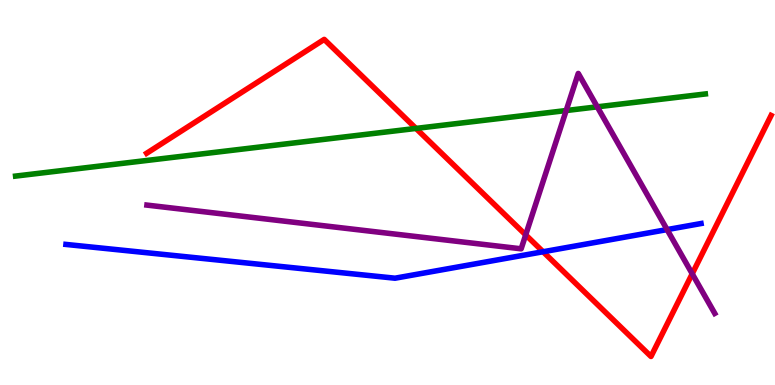[{'lines': ['blue', 'red'], 'intersections': [{'x': 7.01, 'y': 3.46}]}, {'lines': ['green', 'red'], 'intersections': [{'x': 5.37, 'y': 6.66}]}, {'lines': ['purple', 'red'], 'intersections': [{'x': 6.78, 'y': 3.9}, {'x': 8.93, 'y': 2.89}]}, {'lines': ['blue', 'green'], 'intersections': []}, {'lines': ['blue', 'purple'], 'intersections': [{'x': 8.61, 'y': 4.04}]}, {'lines': ['green', 'purple'], 'intersections': [{'x': 7.31, 'y': 7.13}, {'x': 7.71, 'y': 7.23}]}]